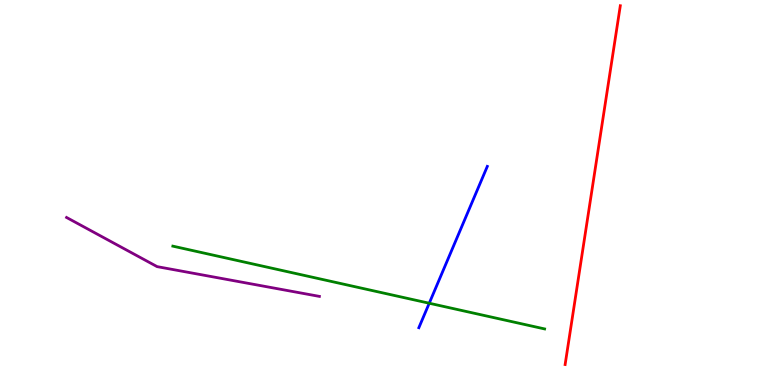[{'lines': ['blue', 'red'], 'intersections': []}, {'lines': ['green', 'red'], 'intersections': []}, {'lines': ['purple', 'red'], 'intersections': []}, {'lines': ['blue', 'green'], 'intersections': [{'x': 5.54, 'y': 2.12}]}, {'lines': ['blue', 'purple'], 'intersections': []}, {'lines': ['green', 'purple'], 'intersections': []}]